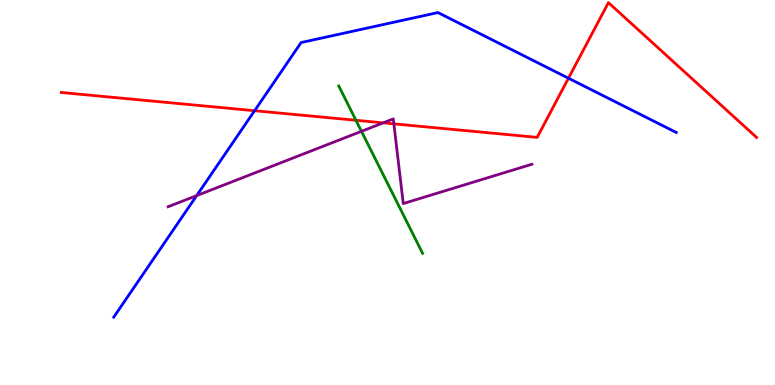[{'lines': ['blue', 'red'], 'intersections': [{'x': 3.29, 'y': 7.12}, {'x': 7.33, 'y': 7.97}]}, {'lines': ['green', 'red'], 'intersections': [{'x': 4.59, 'y': 6.88}]}, {'lines': ['purple', 'red'], 'intersections': [{'x': 4.94, 'y': 6.81}, {'x': 5.08, 'y': 6.78}]}, {'lines': ['blue', 'green'], 'intersections': []}, {'lines': ['blue', 'purple'], 'intersections': [{'x': 2.54, 'y': 4.92}]}, {'lines': ['green', 'purple'], 'intersections': [{'x': 4.66, 'y': 6.59}]}]